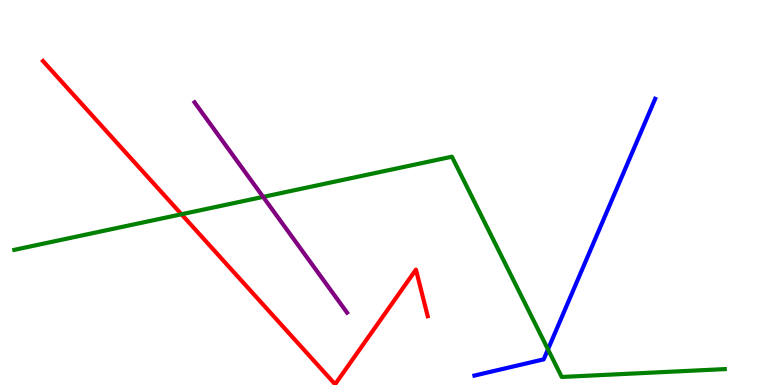[{'lines': ['blue', 'red'], 'intersections': []}, {'lines': ['green', 'red'], 'intersections': [{'x': 2.34, 'y': 4.43}]}, {'lines': ['purple', 'red'], 'intersections': []}, {'lines': ['blue', 'green'], 'intersections': [{'x': 7.07, 'y': 0.926}]}, {'lines': ['blue', 'purple'], 'intersections': []}, {'lines': ['green', 'purple'], 'intersections': [{'x': 3.39, 'y': 4.89}]}]